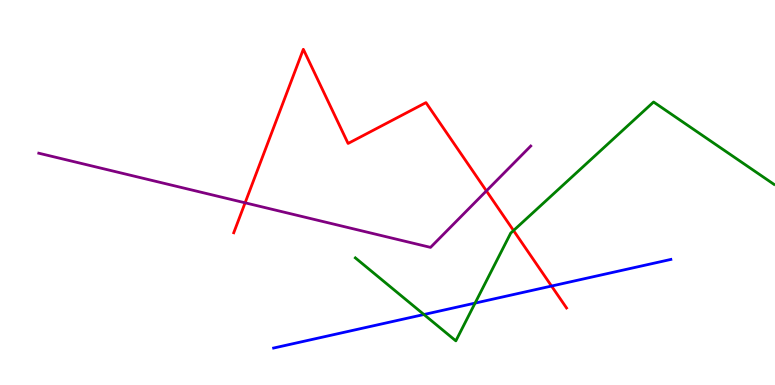[{'lines': ['blue', 'red'], 'intersections': [{'x': 7.12, 'y': 2.57}]}, {'lines': ['green', 'red'], 'intersections': [{'x': 6.63, 'y': 4.01}]}, {'lines': ['purple', 'red'], 'intersections': [{'x': 3.16, 'y': 4.73}, {'x': 6.28, 'y': 5.04}]}, {'lines': ['blue', 'green'], 'intersections': [{'x': 5.47, 'y': 1.83}, {'x': 6.13, 'y': 2.13}]}, {'lines': ['blue', 'purple'], 'intersections': []}, {'lines': ['green', 'purple'], 'intersections': []}]